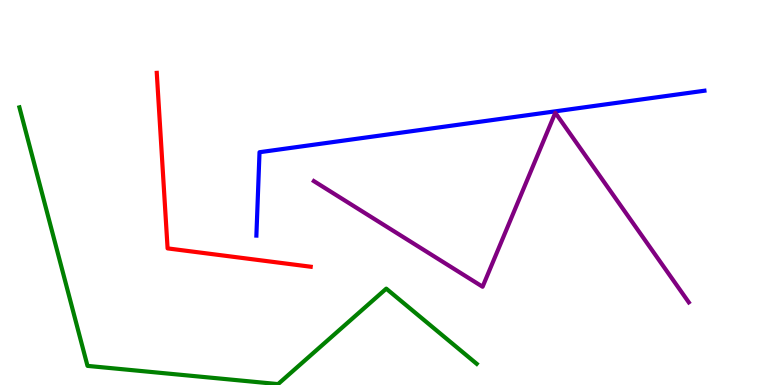[{'lines': ['blue', 'red'], 'intersections': []}, {'lines': ['green', 'red'], 'intersections': []}, {'lines': ['purple', 'red'], 'intersections': []}, {'lines': ['blue', 'green'], 'intersections': []}, {'lines': ['blue', 'purple'], 'intersections': []}, {'lines': ['green', 'purple'], 'intersections': []}]